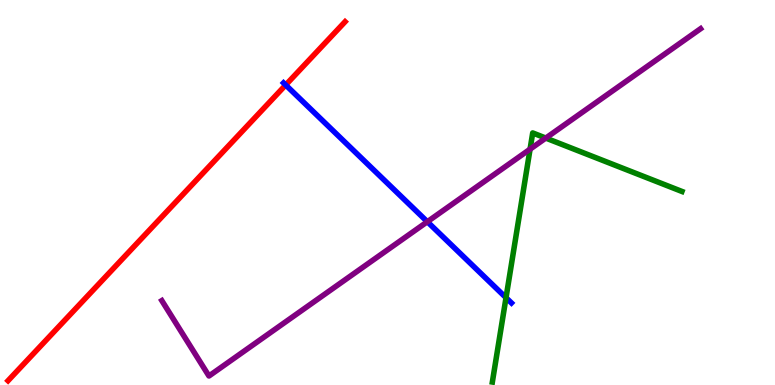[{'lines': ['blue', 'red'], 'intersections': [{'x': 3.69, 'y': 7.79}]}, {'lines': ['green', 'red'], 'intersections': []}, {'lines': ['purple', 'red'], 'intersections': []}, {'lines': ['blue', 'green'], 'intersections': [{'x': 6.53, 'y': 2.27}]}, {'lines': ['blue', 'purple'], 'intersections': [{'x': 5.51, 'y': 4.24}]}, {'lines': ['green', 'purple'], 'intersections': [{'x': 6.84, 'y': 6.13}, {'x': 7.04, 'y': 6.41}]}]